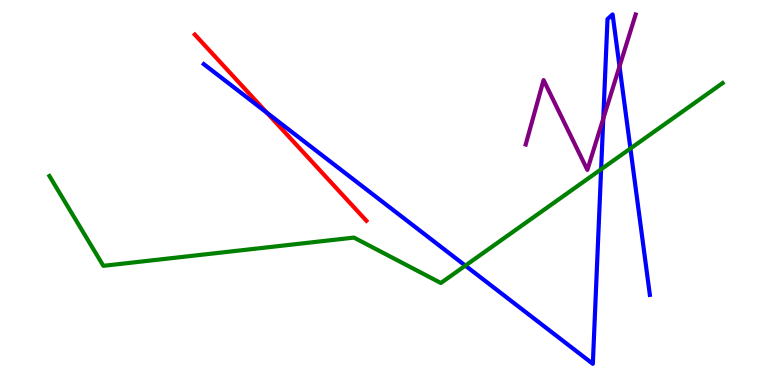[{'lines': ['blue', 'red'], 'intersections': [{'x': 3.44, 'y': 7.07}]}, {'lines': ['green', 'red'], 'intersections': []}, {'lines': ['purple', 'red'], 'intersections': []}, {'lines': ['blue', 'green'], 'intersections': [{'x': 6.0, 'y': 3.1}, {'x': 7.76, 'y': 5.6}, {'x': 8.13, 'y': 6.14}]}, {'lines': ['blue', 'purple'], 'intersections': [{'x': 7.78, 'y': 6.92}, {'x': 7.99, 'y': 8.27}]}, {'lines': ['green', 'purple'], 'intersections': []}]